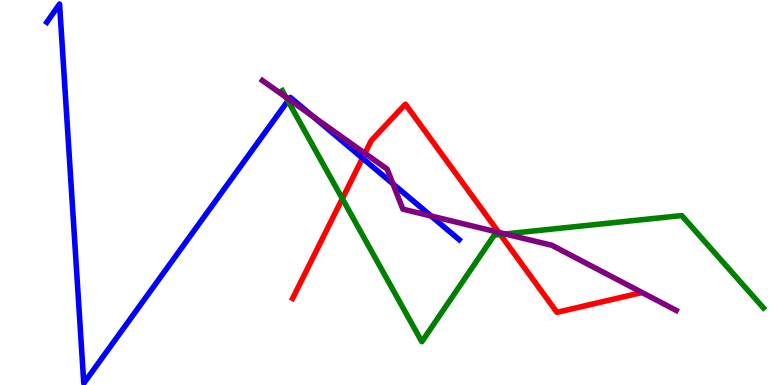[{'lines': ['blue', 'red'], 'intersections': [{'x': 4.68, 'y': 5.89}]}, {'lines': ['green', 'red'], 'intersections': [{'x': 4.42, 'y': 4.84}, {'x': 6.45, 'y': 3.91}]}, {'lines': ['purple', 'red'], 'intersections': [{'x': 4.71, 'y': 6.02}, {'x': 6.44, 'y': 3.96}]}, {'lines': ['blue', 'green'], 'intersections': [{'x': 3.72, 'y': 7.38}]}, {'lines': ['blue', 'purple'], 'intersections': [{'x': 3.73, 'y': 7.42}, {'x': 4.03, 'y': 6.98}, {'x': 5.07, 'y': 5.22}, {'x': 5.56, 'y': 4.39}]}, {'lines': ['green', 'purple'], 'intersections': [{'x': 3.69, 'y': 7.48}, {'x': 6.52, 'y': 3.92}]}]